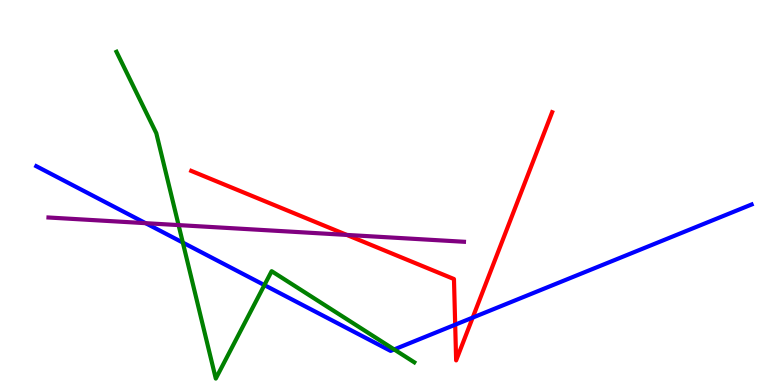[{'lines': ['blue', 'red'], 'intersections': [{'x': 5.87, 'y': 1.57}, {'x': 6.1, 'y': 1.75}]}, {'lines': ['green', 'red'], 'intersections': []}, {'lines': ['purple', 'red'], 'intersections': [{'x': 4.47, 'y': 3.9}]}, {'lines': ['blue', 'green'], 'intersections': [{'x': 2.36, 'y': 3.7}, {'x': 3.41, 'y': 2.59}, {'x': 5.09, 'y': 0.924}]}, {'lines': ['blue', 'purple'], 'intersections': [{'x': 1.88, 'y': 4.2}]}, {'lines': ['green', 'purple'], 'intersections': [{'x': 2.3, 'y': 4.15}]}]